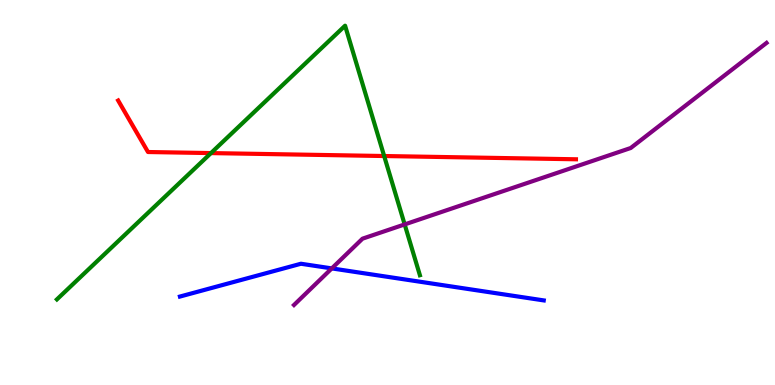[{'lines': ['blue', 'red'], 'intersections': []}, {'lines': ['green', 'red'], 'intersections': [{'x': 2.72, 'y': 6.02}, {'x': 4.96, 'y': 5.95}]}, {'lines': ['purple', 'red'], 'intersections': []}, {'lines': ['blue', 'green'], 'intersections': []}, {'lines': ['blue', 'purple'], 'intersections': [{'x': 4.28, 'y': 3.03}]}, {'lines': ['green', 'purple'], 'intersections': [{'x': 5.22, 'y': 4.17}]}]